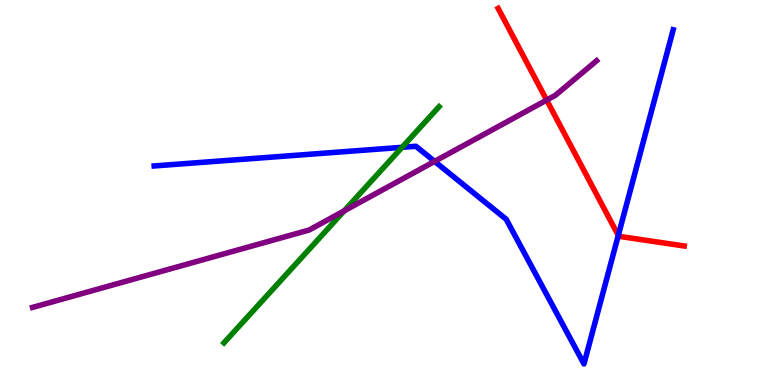[{'lines': ['blue', 'red'], 'intersections': [{'x': 7.98, 'y': 3.89}]}, {'lines': ['green', 'red'], 'intersections': []}, {'lines': ['purple', 'red'], 'intersections': [{'x': 7.05, 'y': 7.4}]}, {'lines': ['blue', 'green'], 'intersections': [{'x': 5.19, 'y': 6.17}]}, {'lines': ['blue', 'purple'], 'intersections': [{'x': 5.61, 'y': 5.81}]}, {'lines': ['green', 'purple'], 'intersections': [{'x': 4.44, 'y': 4.52}]}]